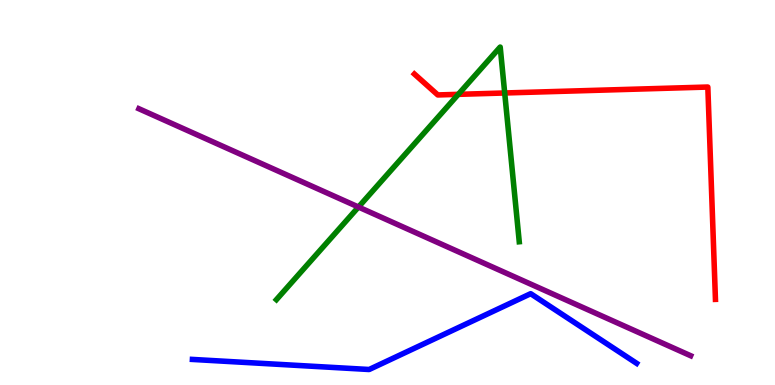[{'lines': ['blue', 'red'], 'intersections': []}, {'lines': ['green', 'red'], 'intersections': [{'x': 5.91, 'y': 7.55}, {'x': 6.51, 'y': 7.58}]}, {'lines': ['purple', 'red'], 'intersections': []}, {'lines': ['blue', 'green'], 'intersections': []}, {'lines': ['blue', 'purple'], 'intersections': []}, {'lines': ['green', 'purple'], 'intersections': [{'x': 4.63, 'y': 4.62}]}]